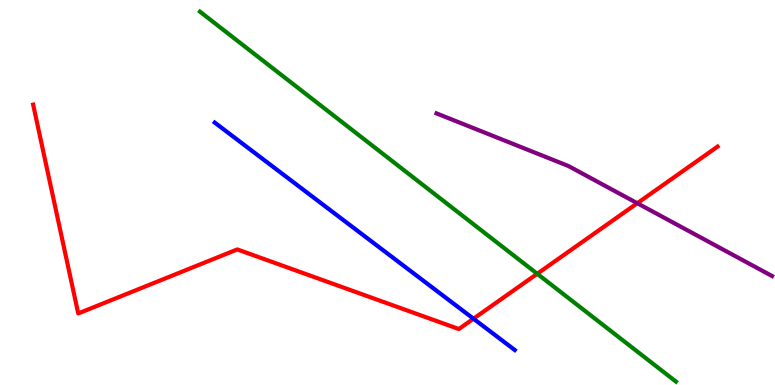[{'lines': ['blue', 'red'], 'intersections': [{'x': 6.11, 'y': 1.72}]}, {'lines': ['green', 'red'], 'intersections': [{'x': 6.93, 'y': 2.89}]}, {'lines': ['purple', 'red'], 'intersections': [{'x': 8.22, 'y': 4.72}]}, {'lines': ['blue', 'green'], 'intersections': []}, {'lines': ['blue', 'purple'], 'intersections': []}, {'lines': ['green', 'purple'], 'intersections': []}]